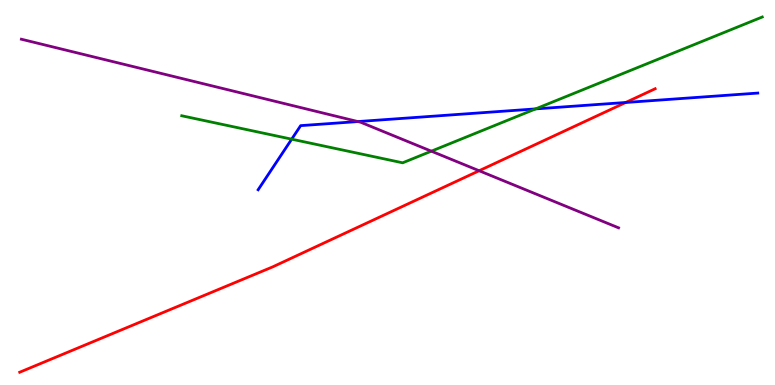[{'lines': ['blue', 'red'], 'intersections': [{'x': 8.07, 'y': 7.34}]}, {'lines': ['green', 'red'], 'intersections': []}, {'lines': ['purple', 'red'], 'intersections': [{'x': 6.18, 'y': 5.57}]}, {'lines': ['blue', 'green'], 'intersections': [{'x': 3.76, 'y': 6.39}, {'x': 6.91, 'y': 7.17}]}, {'lines': ['blue', 'purple'], 'intersections': [{'x': 4.62, 'y': 6.84}]}, {'lines': ['green', 'purple'], 'intersections': [{'x': 5.57, 'y': 6.07}]}]